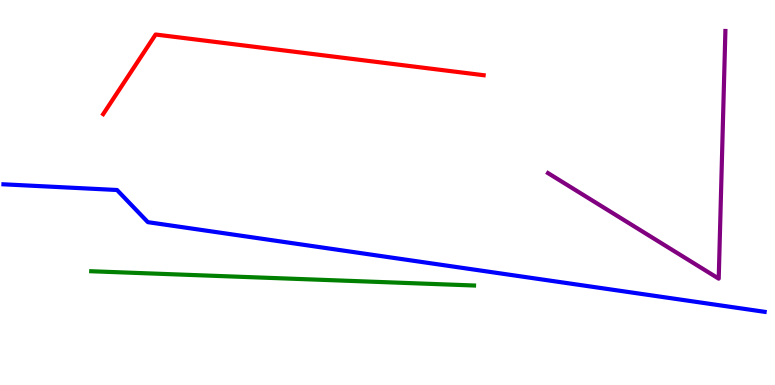[{'lines': ['blue', 'red'], 'intersections': []}, {'lines': ['green', 'red'], 'intersections': []}, {'lines': ['purple', 'red'], 'intersections': []}, {'lines': ['blue', 'green'], 'intersections': []}, {'lines': ['blue', 'purple'], 'intersections': []}, {'lines': ['green', 'purple'], 'intersections': []}]